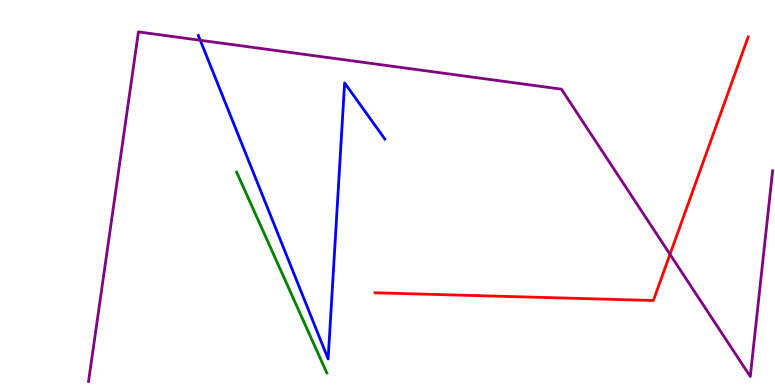[{'lines': ['blue', 'red'], 'intersections': []}, {'lines': ['green', 'red'], 'intersections': []}, {'lines': ['purple', 'red'], 'intersections': [{'x': 8.64, 'y': 3.39}]}, {'lines': ['blue', 'green'], 'intersections': []}, {'lines': ['blue', 'purple'], 'intersections': [{'x': 2.58, 'y': 8.95}]}, {'lines': ['green', 'purple'], 'intersections': []}]